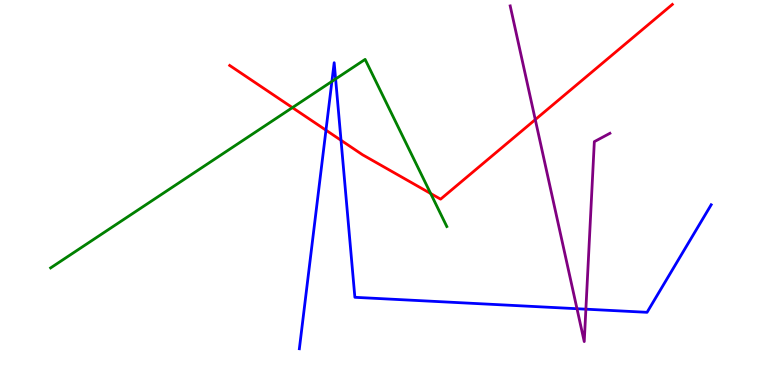[{'lines': ['blue', 'red'], 'intersections': [{'x': 4.21, 'y': 6.62}, {'x': 4.4, 'y': 6.36}]}, {'lines': ['green', 'red'], 'intersections': [{'x': 3.77, 'y': 7.2}, {'x': 5.56, 'y': 4.97}]}, {'lines': ['purple', 'red'], 'intersections': [{'x': 6.91, 'y': 6.89}]}, {'lines': ['blue', 'green'], 'intersections': [{'x': 4.28, 'y': 7.89}, {'x': 4.33, 'y': 7.95}]}, {'lines': ['blue', 'purple'], 'intersections': [{'x': 7.45, 'y': 1.98}, {'x': 7.56, 'y': 1.97}]}, {'lines': ['green', 'purple'], 'intersections': []}]